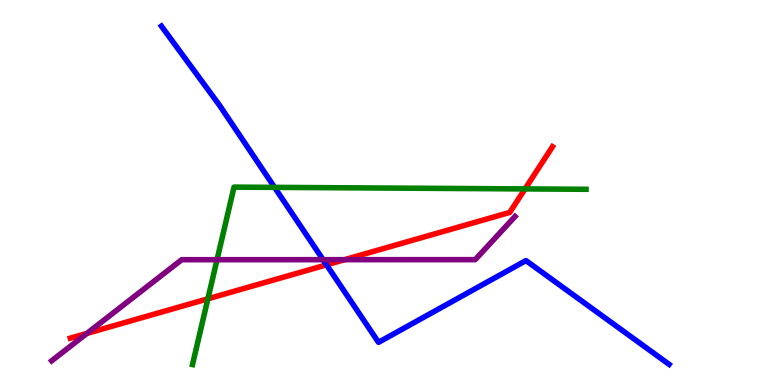[{'lines': ['blue', 'red'], 'intersections': [{'x': 4.21, 'y': 3.12}]}, {'lines': ['green', 'red'], 'intersections': [{'x': 2.68, 'y': 2.24}, {'x': 6.77, 'y': 5.09}]}, {'lines': ['purple', 'red'], 'intersections': [{'x': 1.12, 'y': 1.34}, {'x': 4.45, 'y': 3.26}]}, {'lines': ['blue', 'green'], 'intersections': [{'x': 3.54, 'y': 5.13}]}, {'lines': ['blue', 'purple'], 'intersections': [{'x': 4.17, 'y': 3.26}]}, {'lines': ['green', 'purple'], 'intersections': [{'x': 2.8, 'y': 3.25}]}]